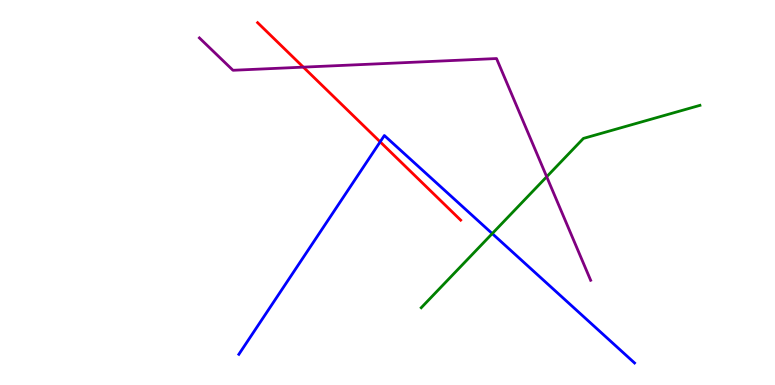[{'lines': ['blue', 'red'], 'intersections': [{'x': 4.91, 'y': 6.32}]}, {'lines': ['green', 'red'], 'intersections': []}, {'lines': ['purple', 'red'], 'intersections': [{'x': 3.91, 'y': 8.26}]}, {'lines': ['blue', 'green'], 'intersections': [{'x': 6.35, 'y': 3.93}]}, {'lines': ['blue', 'purple'], 'intersections': []}, {'lines': ['green', 'purple'], 'intersections': [{'x': 7.05, 'y': 5.41}]}]